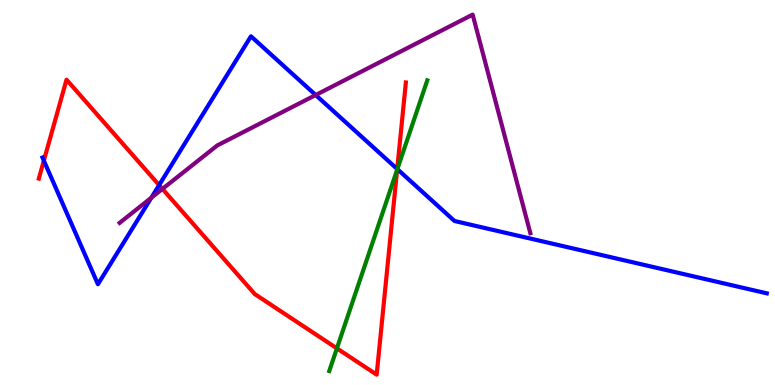[{'lines': ['blue', 'red'], 'intersections': [{'x': 0.566, 'y': 5.83}, {'x': 2.05, 'y': 5.19}, {'x': 5.13, 'y': 5.61}]}, {'lines': ['green', 'red'], 'intersections': [{'x': 4.35, 'y': 0.952}, {'x': 5.12, 'y': 5.59}]}, {'lines': ['purple', 'red'], 'intersections': [{'x': 2.1, 'y': 5.09}]}, {'lines': ['blue', 'green'], 'intersections': [{'x': 5.13, 'y': 5.61}]}, {'lines': ['blue', 'purple'], 'intersections': [{'x': 1.95, 'y': 4.86}, {'x': 4.07, 'y': 7.53}]}, {'lines': ['green', 'purple'], 'intersections': []}]